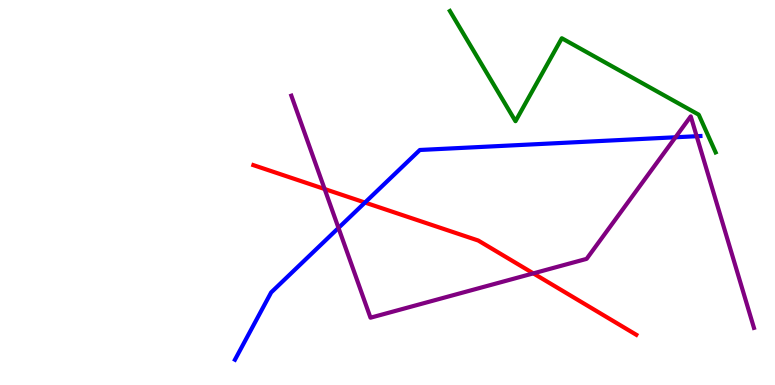[{'lines': ['blue', 'red'], 'intersections': [{'x': 4.71, 'y': 4.74}]}, {'lines': ['green', 'red'], 'intersections': []}, {'lines': ['purple', 'red'], 'intersections': [{'x': 4.19, 'y': 5.09}, {'x': 6.88, 'y': 2.9}]}, {'lines': ['blue', 'green'], 'intersections': []}, {'lines': ['blue', 'purple'], 'intersections': [{'x': 4.37, 'y': 4.08}, {'x': 8.72, 'y': 6.43}, {'x': 8.99, 'y': 6.46}]}, {'lines': ['green', 'purple'], 'intersections': []}]